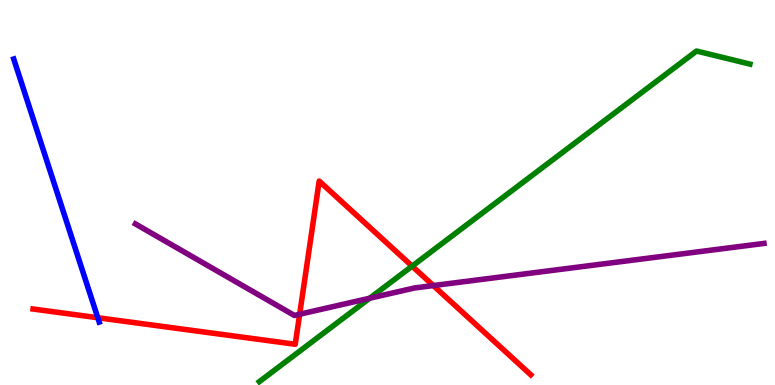[{'lines': ['blue', 'red'], 'intersections': [{'x': 1.26, 'y': 1.75}]}, {'lines': ['green', 'red'], 'intersections': [{'x': 5.32, 'y': 3.09}]}, {'lines': ['purple', 'red'], 'intersections': [{'x': 3.87, 'y': 1.84}, {'x': 5.59, 'y': 2.58}]}, {'lines': ['blue', 'green'], 'intersections': []}, {'lines': ['blue', 'purple'], 'intersections': []}, {'lines': ['green', 'purple'], 'intersections': [{'x': 4.77, 'y': 2.25}]}]